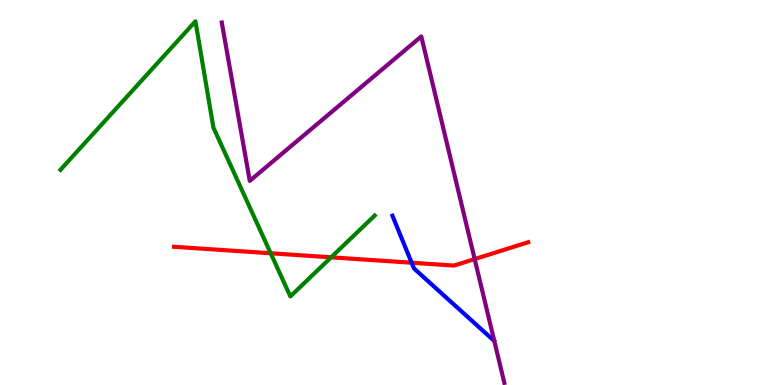[{'lines': ['blue', 'red'], 'intersections': [{'x': 5.31, 'y': 3.18}]}, {'lines': ['green', 'red'], 'intersections': [{'x': 3.49, 'y': 3.42}, {'x': 4.27, 'y': 3.32}]}, {'lines': ['purple', 'red'], 'intersections': [{'x': 6.12, 'y': 3.27}]}, {'lines': ['blue', 'green'], 'intersections': []}, {'lines': ['blue', 'purple'], 'intersections': []}, {'lines': ['green', 'purple'], 'intersections': []}]